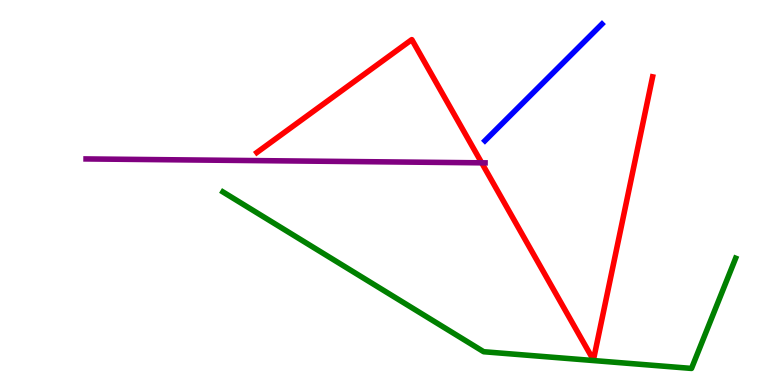[{'lines': ['blue', 'red'], 'intersections': []}, {'lines': ['green', 'red'], 'intersections': []}, {'lines': ['purple', 'red'], 'intersections': [{'x': 6.22, 'y': 5.77}]}, {'lines': ['blue', 'green'], 'intersections': []}, {'lines': ['blue', 'purple'], 'intersections': []}, {'lines': ['green', 'purple'], 'intersections': []}]